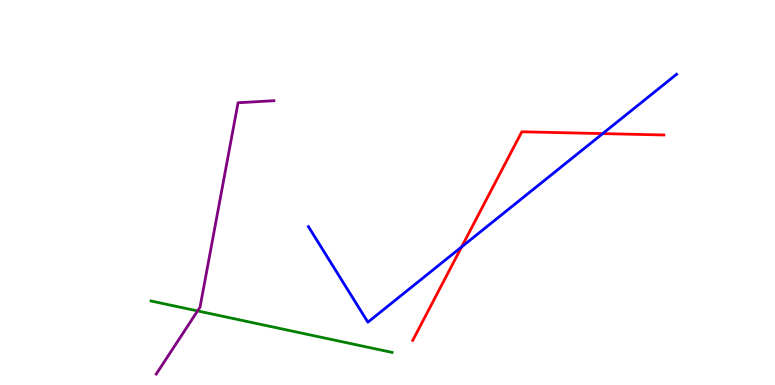[{'lines': ['blue', 'red'], 'intersections': [{'x': 5.96, 'y': 3.59}, {'x': 7.78, 'y': 6.53}]}, {'lines': ['green', 'red'], 'intersections': []}, {'lines': ['purple', 'red'], 'intersections': []}, {'lines': ['blue', 'green'], 'intersections': []}, {'lines': ['blue', 'purple'], 'intersections': []}, {'lines': ['green', 'purple'], 'intersections': [{'x': 2.55, 'y': 1.92}]}]